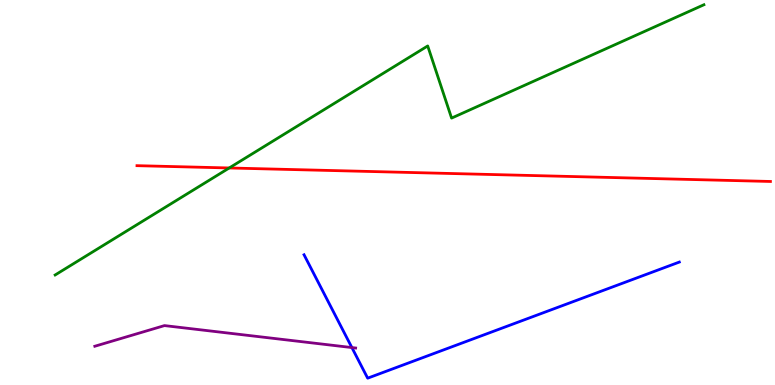[{'lines': ['blue', 'red'], 'intersections': []}, {'lines': ['green', 'red'], 'intersections': [{'x': 2.96, 'y': 5.64}]}, {'lines': ['purple', 'red'], 'intersections': []}, {'lines': ['blue', 'green'], 'intersections': []}, {'lines': ['blue', 'purple'], 'intersections': [{'x': 4.54, 'y': 0.972}]}, {'lines': ['green', 'purple'], 'intersections': []}]